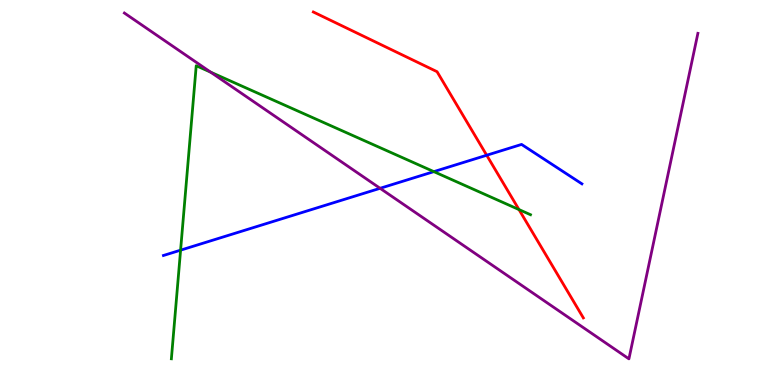[{'lines': ['blue', 'red'], 'intersections': [{'x': 6.28, 'y': 5.97}]}, {'lines': ['green', 'red'], 'intersections': [{'x': 6.7, 'y': 4.56}]}, {'lines': ['purple', 'red'], 'intersections': []}, {'lines': ['blue', 'green'], 'intersections': [{'x': 2.33, 'y': 3.5}, {'x': 5.6, 'y': 5.54}]}, {'lines': ['blue', 'purple'], 'intersections': [{'x': 4.9, 'y': 5.11}]}, {'lines': ['green', 'purple'], 'intersections': [{'x': 2.72, 'y': 8.13}]}]